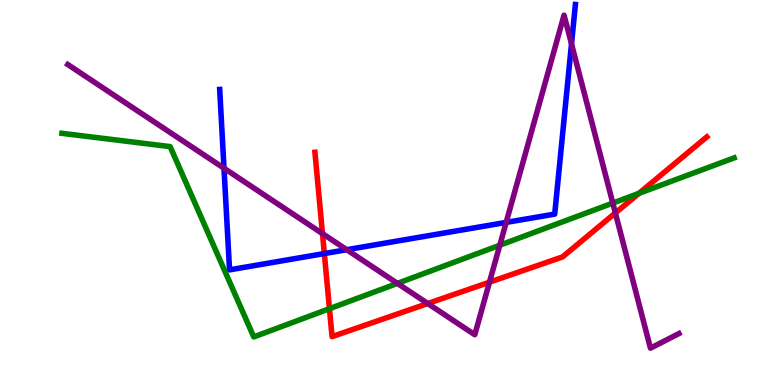[{'lines': ['blue', 'red'], 'intersections': [{'x': 4.18, 'y': 3.41}]}, {'lines': ['green', 'red'], 'intersections': [{'x': 4.25, 'y': 1.98}, {'x': 8.24, 'y': 4.98}]}, {'lines': ['purple', 'red'], 'intersections': [{'x': 4.16, 'y': 3.93}, {'x': 5.52, 'y': 2.12}, {'x': 6.32, 'y': 2.67}, {'x': 7.94, 'y': 4.47}]}, {'lines': ['blue', 'green'], 'intersections': []}, {'lines': ['blue', 'purple'], 'intersections': [{'x': 2.89, 'y': 5.63}, {'x': 4.47, 'y': 3.51}, {'x': 6.53, 'y': 4.22}, {'x': 7.37, 'y': 8.86}]}, {'lines': ['green', 'purple'], 'intersections': [{'x': 5.13, 'y': 2.64}, {'x': 6.45, 'y': 3.63}, {'x': 7.91, 'y': 4.72}]}]